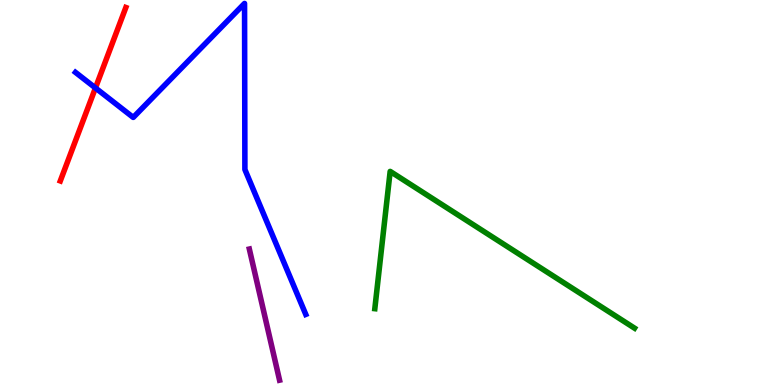[{'lines': ['blue', 'red'], 'intersections': [{'x': 1.23, 'y': 7.72}]}, {'lines': ['green', 'red'], 'intersections': []}, {'lines': ['purple', 'red'], 'intersections': []}, {'lines': ['blue', 'green'], 'intersections': []}, {'lines': ['blue', 'purple'], 'intersections': []}, {'lines': ['green', 'purple'], 'intersections': []}]